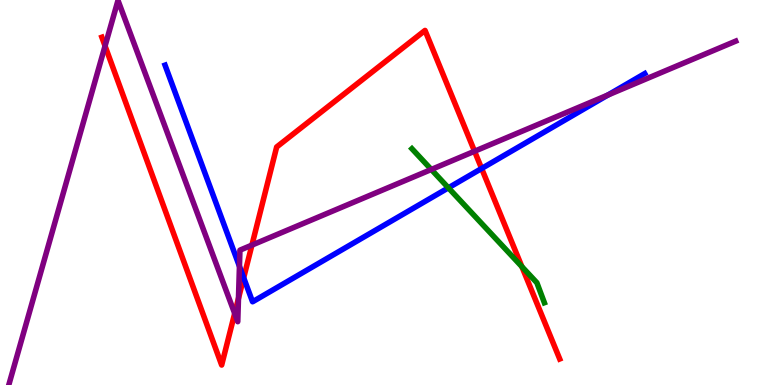[{'lines': ['blue', 'red'], 'intersections': [{'x': 3.14, 'y': 2.79}, {'x': 6.21, 'y': 5.62}]}, {'lines': ['green', 'red'], 'intersections': [{'x': 6.73, 'y': 3.07}]}, {'lines': ['purple', 'red'], 'intersections': [{'x': 1.36, 'y': 8.81}, {'x': 3.03, 'y': 1.86}, {'x': 3.08, 'y': 2.25}, {'x': 3.25, 'y': 3.63}, {'x': 6.12, 'y': 6.07}]}, {'lines': ['blue', 'green'], 'intersections': [{'x': 5.79, 'y': 5.12}]}, {'lines': ['blue', 'purple'], 'intersections': [{'x': 3.09, 'y': 3.08}, {'x': 7.84, 'y': 7.53}]}, {'lines': ['green', 'purple'], 'intersections': [{'x': 5.56, 'y': 5.6}]}]